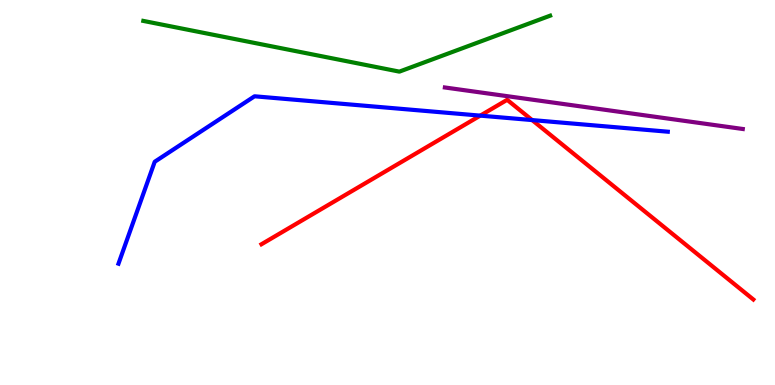[{'lines': ['blue', 'red'], 'intersections': [{'x': 6.2, 'y': 7.0}, {'x': 6.87, 'y': 6.88}]}, {'lines': ['green', 'red'], 'intersections': []}, {'lines': ['purple', 'red'], 'intersections': []}, {'lines': ['blue', 'green'], 'intersections': []}, {'lines': ['blue', 'purple'], 'intersections': []}, {'lines': ['green', 'purple'], 'intersections': []}]